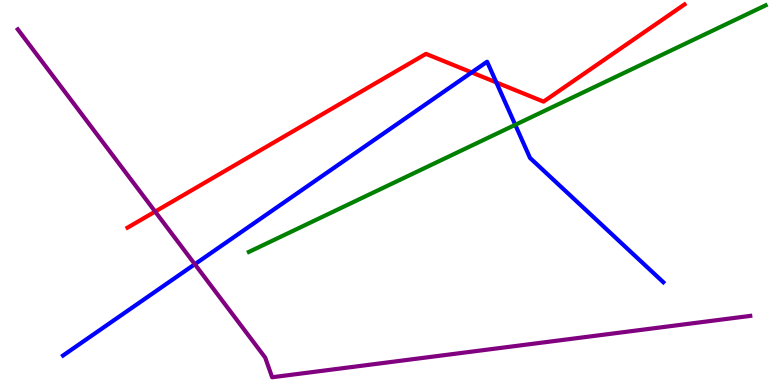[{'lines': ['blue', 'red'], 'intersections': [{'x': 6.09, 'y': 8.12}, {'x': 6.4, 'y': 7.86}]}, {'lines': ['green', 'red'], 'intersections': []}, {'lines': ['purple', 'red'], 'intersections': [{'x': 2.0, 'y': 4.5}]}, {'lines': ['blue', 'green'], 'intersections': [{'x': 6.65, 'y': 6.76}]}, {'lines': ['blue', 'purple'], 'intersections': [{'x': 2.51, 'y': 3.14}]}, {'lines': ['green', 'purple'], 'intersections': []}]